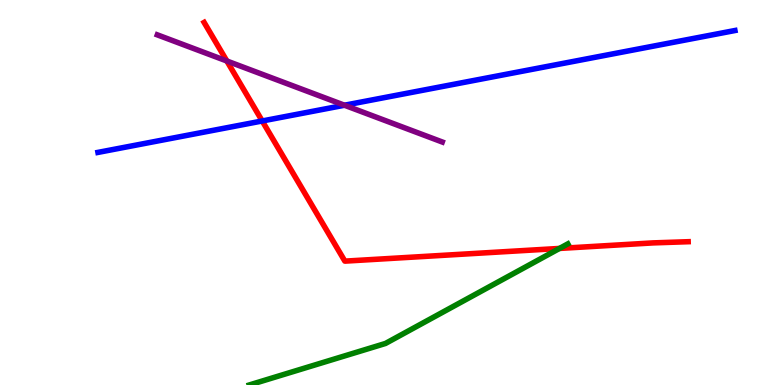[{'lines': ['blue', 'red'], 'intersections': [{'x': 3.38, 'y': 6.86}]}, {'lines': ['green', 'red'], 'intersections': [{'x': 7.22, 'y': 3.55}]}, {'lines': ['purple', 'red'], 'intersections': [{'x': 2.93, 'y': 8.42}]}, {'lines': ['blue', 'green'], 'intersections': []}, {'lines': ['blue', 'purple'], 'intersections': [{'x': 4.44, 'y': 7.27}]}, {'lines': ['green', 'purple'], 'intersections': []}]